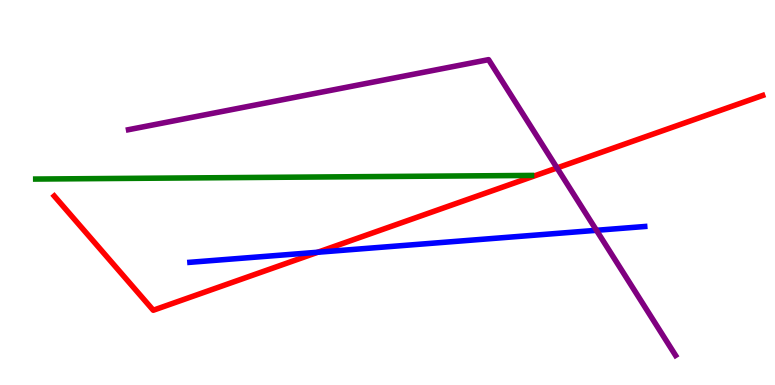[{'lines': ['blue', 'red'], 'intersections': [{'x': 4.1, 'y': 3.45}]}, {'lines': ['green', 'red'], 'intersections': []}, {'lines': ['purple', 'red'], 'intersections': [{'x': 7.19, 'y': 5.64}]}, {'lines': ['blue', 'green'], 'intersections': []}, {'lines': ['blue', 'purple'], 'intersections': [{'x': 7.7, 'y': 4.02}]}, {'lines': ['green', 'purple'], 'intersections': []}]